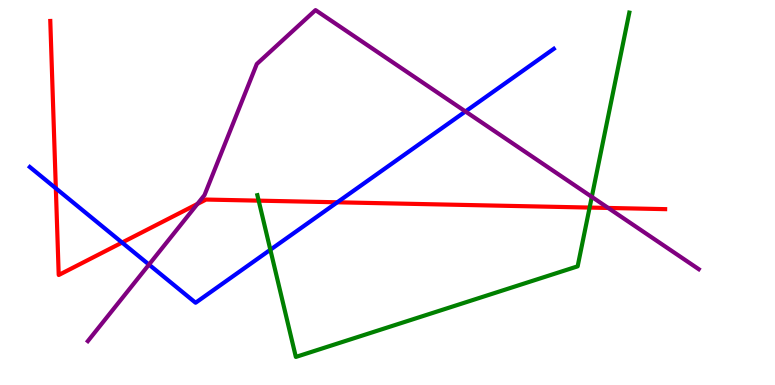[{'lines': ['blue', 'red'], 'intersections': [{'x': 0.72, 'y': 5.11}, {'x': 1.58, 'y': 3.7}, {'x': 4.35, 'y': 4.75}]}, {'lines': ['green', 'red'], 'intersections': [{'x': 3.34, 'y': 4.79}, {'x': 7.61, 'y': 4.61}]}, {'lines': ['purple', 'red'], 'intersections': [{'x': 2.55, 'y': 4.7}, {'x': 7.85, 'y': 4.6}]}, {'lines': ['blue', 'green'], 'intersections': [{'x': 3.49, 'y': 3.51}]}, {'lines': ['blue', 'purple'], 'intersections': [{'x': 1.92, 'y': 3.13}, {'x': 6.01, 'y': 7.11}]}, {'lines': ['green', 'purple'], 'intersections': [{'x': 7.64, 'y': 4.89}]}]